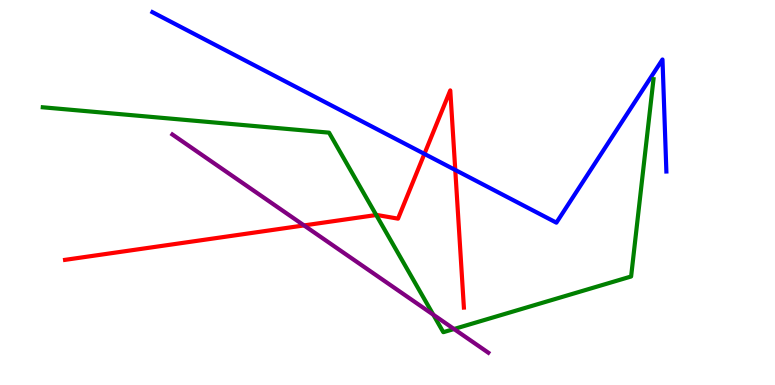[{'lines': ['blue', 'red'], 'intersections': [{'x': 5.48, 'y': 6.0}, {'x': 5.87, 'y': 5.59}]}, {'lines': ['green', 'red'], 'intersections': [{'x': 4.85, 'y': 4.42}]}, {'lines': ['purple', 'red'], 'intersections': [{'x': 3.92, 'y': 4.14}]}, {'lines': ['blue', 'green'], 'intersections': []}, {'lines': ['blue', 'purple'], 'intersections': []}, {'lines': ['green', 'purple'], 'intersections': [{'x': 5.59, 'y': 1.83}, {'x': 5.86, 'y': 1.45}]}]